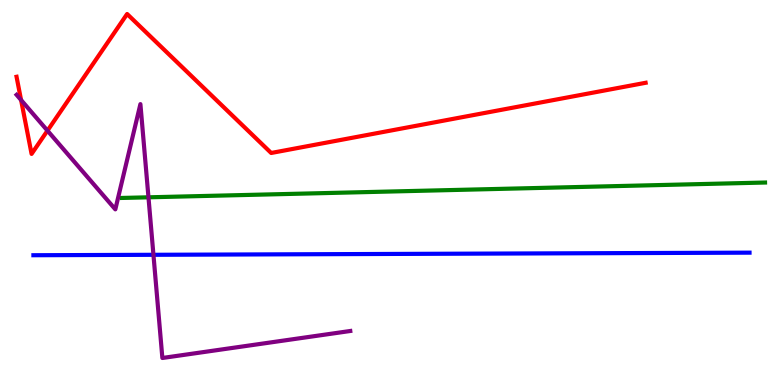[{'lines': ['blue', 'red'], 'intersections': []}, {'lines': ['green', 'red'], 'intersections': []}, {'lines': ['purple', 'red'], 'intersections': [{'x': 0.272, 'y': 7.4}, {'x': 0.613, 'y': 6.61}]}, {'lines': ['blue', 'green'], 'intersections': []}, {'lines': ['blue', 'purple'], 'intersections': [{'x': 1.98, 'y': 3.38}]}, {'lines': ['green', 'purple'], 'intersections': [{'x': 1.92, 'y': 4.88}]}]